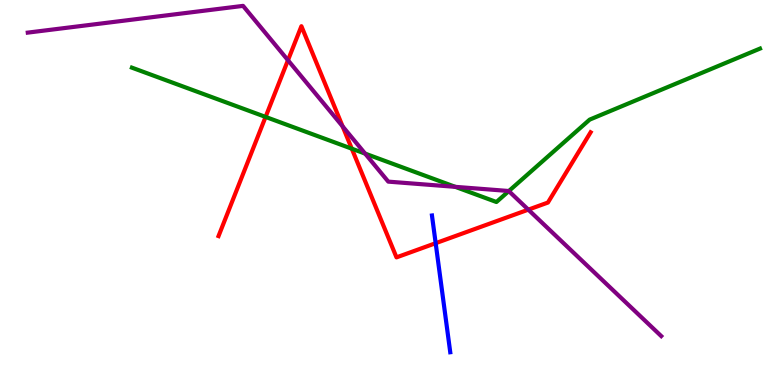[{'lines': ['blue', 'red'], 'intersections': [{'x': 5.62, 'y': 3.68}]}, {'lines': ['green', 'red'], 'intersections': [{'x': 3.43, 'y': 6.96}, {'x': 4.54, 'y': 6.14}]}, {'lines': ['purple', 'red'], 'intersections': [{'x': 3.72, 'y': 8.44}, {'x': 4.42, 'y': 6.72}, {'x': 6.82, 'y': 4.55}]}, {'lines': ['blue', 'green'], 'intersections': []}, {'lines': ['blue', 'purple'], 'intersections': []}, {'lines': ['green', 'purple'], 'intersections': [{'x': 4.71, 'y': 6.01}, {'x': 5.87, 'y': 5.15}, {'x': 6.57, 'y': 5.04}]}]